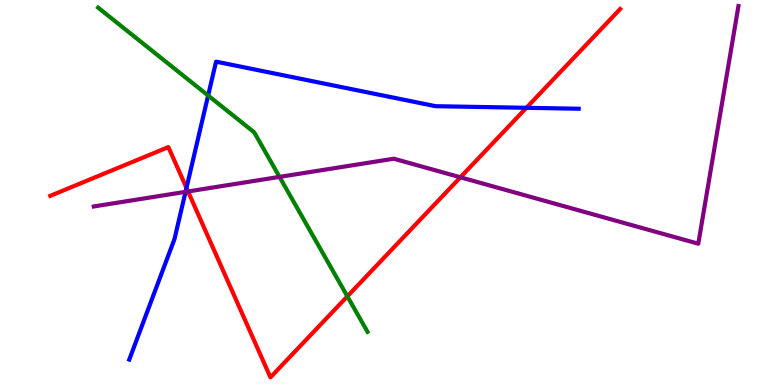[{'lines': ['blue', 'red'], 'intersections': [{'x': 2.41, 'y': 5.12}, {'x': 6.79, 'y': 7.2}]}, {'lines': ['green', 'red'], 'intersections': [{'x': 4.48, 'y': 2.3}]}, {'lines': ['purple', 'red'], 'intersections': [{'x': 2.43, 'y': 5.03}, {'x': 5.94, 'y': 5.39}]}, {'lines': ['blue', 'green'], 'intersections': [{'x': 2.69, 'y': 7.52}]}, {'lines': ['blue', 'purple'], 'intersections': [{'x': 2.39, 'y': 5.02}]}, {'lines': ['green', 'purple'], 'intersections': [{'x': 3.61, 'y': 5.41}]}]